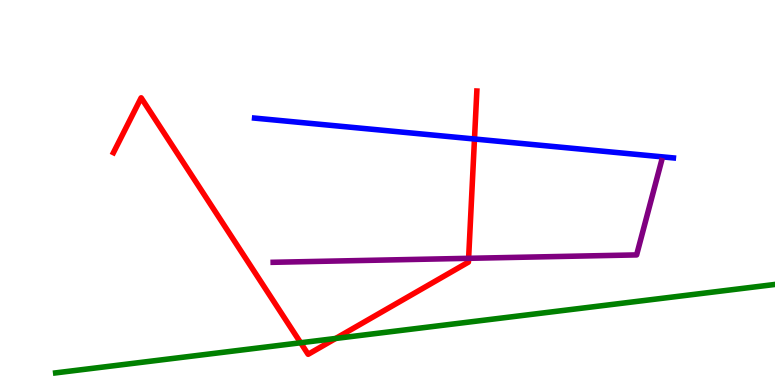[{'lines': ['blue', 'red'], 'intersections': [{'x': 6.12, 'y': 6.39}]}, {'lines': ['green', 'red'], 'intersections': [{'x': 3.88, 'y': 1.1}, {'x': 4.33, 'y': 1.21}]}, {'lines': ['purple', 'red'], 'intersections': [{'x': 6.05, 'y': 3.29}]}, {'lines': ['blue', 'green'], 'intersections': []}, {'lines': ['blue', 'purple'], 'intersections': []}, {'lines': ['green', 'purple'], 'intersections': []}]